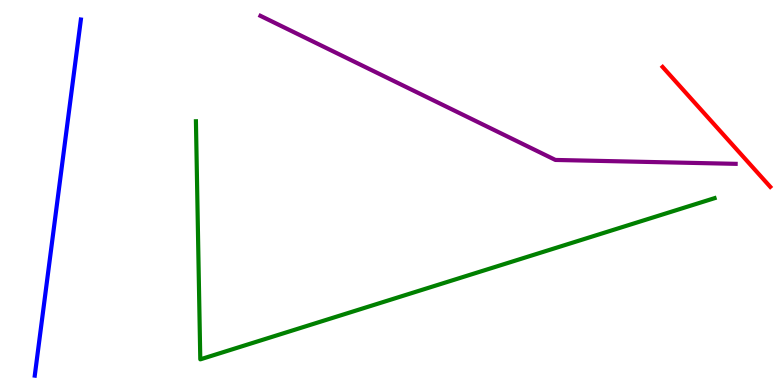[{'lines': ['blue', 'red'], 'intersections': []}, {'lines': ['green', 'red'], 'intersections': []}, {'lines': ['purple', 'red'], 'intersections': []}, {'lines': ['blue', 'green'], 'intersections': []}, {'lines': ['blue', 'purple'], 'intersections': []}, {'lines': ['green', 'purple'], 'intersections': []}]